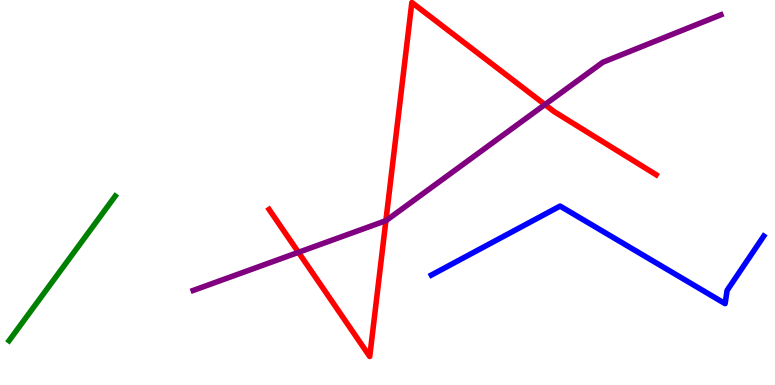[{'lines': ['blue', 'red'], 'intersections': []}, {'lines': ['green', 'red'], 'intersections': []}, {'lines': ['purple', 'red'], 'intersections': [{'x': 3.85, 'y': 3.45}, {'x': 4.98, 'y': 4.27}, {'x': 7.03, 'y': 7.28}]}, {'lines': ['blue', 'green'], 'intersections': []}, {'lines': ['blue', 'purple'], 'intersections': []}, {'lines': ['green', 'purple'], 'intersections': []}]